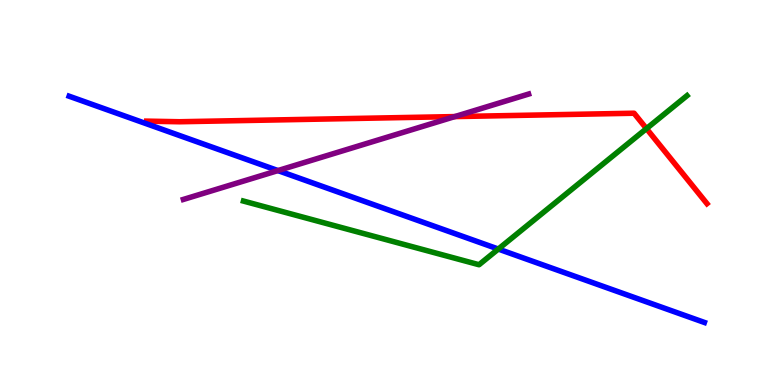[{'lines': ['blue', 'red'], 'intersections': []}, {'lines': ['green', 'red'], 'intersections': [{'x': 8.34, 'y': 6.66}]}, {'lines': ['purple', 'red'], 'intersections': [{'x': 5.87, 'y': 6.97}]}, {'lines': ['blue', 'green'], 'intersections': [{'x': 6.43, 'y': 3.53}]}, {'lines': ['blue', 'purple'], 'intersections': [{'x': 3.59, 'y': 5.57}]}, {'lines': ['green', 'purple'], 'intersections': []}]